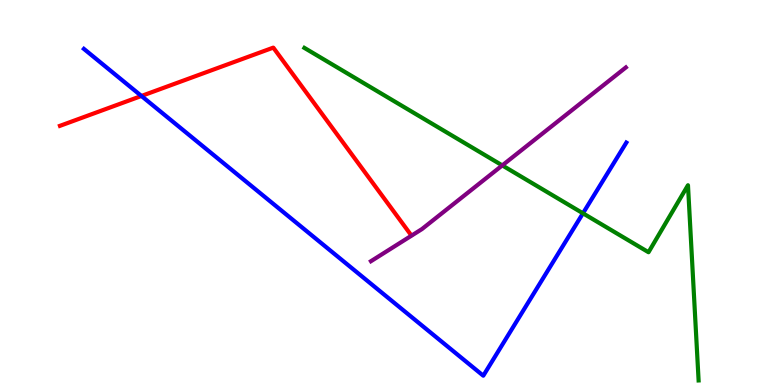[{'lines': ['blue', 'red'], 'intersections': [{'x': 1.82, 'y': 7.51}]}, {'lines': ['green', 'red'], 'intersections': []}, {'lines': ['purple', 'red'], 'intersections': []}, {'lines': ['blue', 'green'], 'intersections': [{'x': 7.52, 'y': 4.46}]}, {'lines': ['blue', 'purple'], 'intersections': []}, {'lines': ['green', 'purple'], 'intersections': [{'x': 6.48, 'y': 5.7}]}]